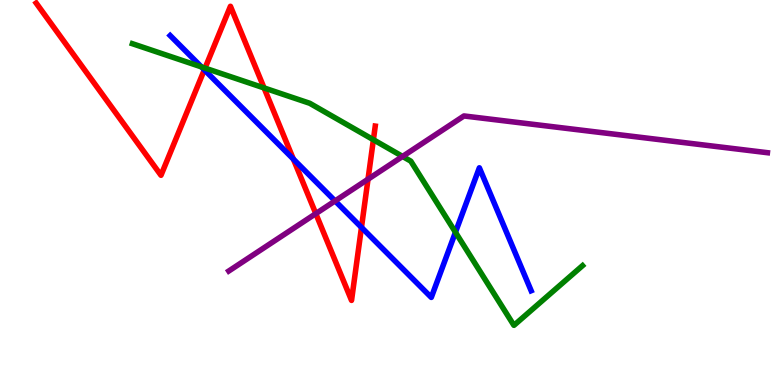[{'lines': ['blue', 'red'], 'intersections': [{'x': 2.64, 'y': 8.19}, {'x': 3.79, 'y': 5.87}, {'x': 4.66, 'y': 4.09}]}, {'lines': ['green', 'red'], 'intersections': [{'x': 2.65, 'y': 8.23}, {'x': 3.41, 'y': 7.72}, {'x': 4.82, 'y': 6.37}]}, {'lines': ['purple', 'red'], 'intersections': [{'x': 4.07, 'y': 4.45}, {'x': 4.75, 'y': 5.35}]}, {'lines': ['blue', 'green'], 'intersections': [{'x': 2.6, 'y': 8.26}, {'x': 5.88, 'y': 3.97}]}, {'lines': ['blue', 'purple'], 'intersections': [{'x': 4.32, 'y': 4.78}]}, {'lines': ['green', 'purple'], 'intersections': [{'x': 5.19, 'y': 5.94}]}]